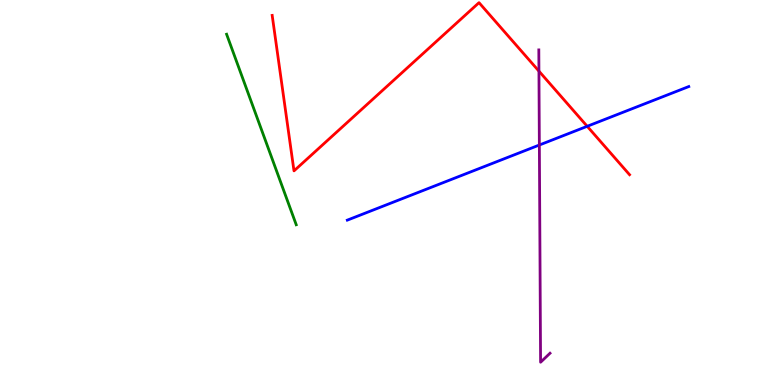[{'lines': ['blue', 'red'], 'intersections': [{'x': 7.58, 'y': 6.72}]}, {'lines': ['green', 'red'], 'intersections': []}, {'lines': ['purple', 'red'], 'intersections': [{'x': 6.95, 'y': 8.15}]}, {'lines': ['blue', 'green'], 'intersections': []}, {'lines': ['blue', 'purple'], 'intersections': [{'x': 6.96, 'y': 6.23}]}, {'lines': ['green', 'purple'], 'intersections': []}]